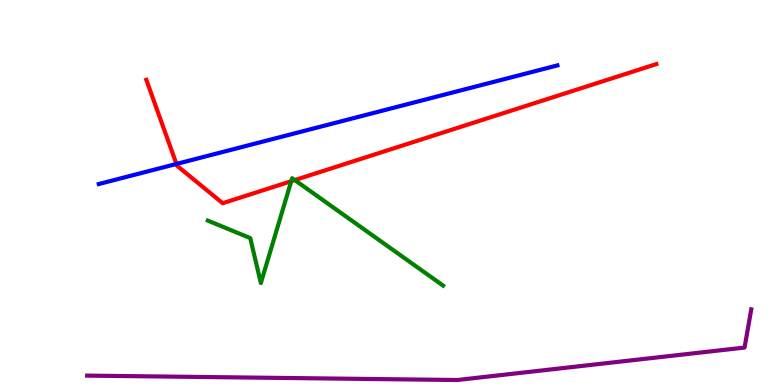[{'lines': ['blue', 'red'], 'intersections': [{'x': 2.28, 'y': 5.74}]}, {'lines': ['green', 'red'], 'intersections': [{'x': 3.76, 'y': 5.29}, {'x': 3.8, 'y': 5.32}]}, {'lines': ['purple', 'red'], 'intersections': []}, {'lines': ['blue', 'green'], 'intersections': []}, {'lines': ['blue', 'purple'], 'intersections': []}, {'lines': ['green', 'purple'], 'intersections': []}]